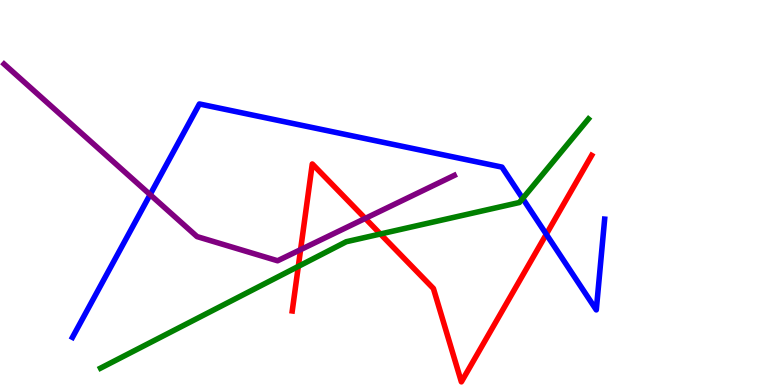[{'lines': ['blue', 'red'], 'intersections': [{'x': 7.05, 'y': 3.92}]}, {'lines': ['green', 'red'], 'intersections': [{'x': 3.85, 'y': 3.08}, {'x': 4.91, 'y': 3.92}]}, {'lines': ['purple', 'red'], 'intersections': [{'x': 3.88, 'y': 3.52}, {'x': 4.71, 'y': 4.33}]}, {'lines': ['blue', 'green'], 'intersections': [{'x': 6.74, 'y': 4.84}]}, {'lines': ['blue', 'purple'], 'intersections': [{'x': 1.94, 'y': 4.94}]}, {'lines': ['green', 'purple'], 'intersections': []}]